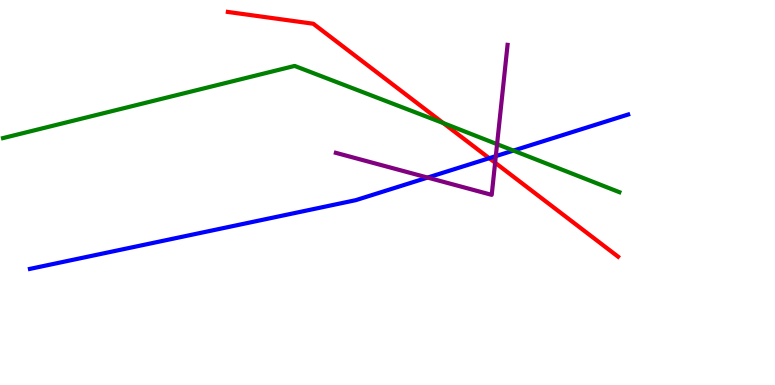[{'lines': ['blue', 'red'], 'intersections': [{'x': 6.31, 'y': 5.89}]}, {'lines': ['green', 'red'], 'intersections': [{'x': 5.72, 'y': 6.8}]}, {'lines': ['purple', 'red'], 'intersections': [{'x': 6.39, 'y': 5.77}]}, {'lines': ['blue', 'green'], 'intersections': [{'x': 6.62, 'y': 6.09}]}, {'lines': ['blue', 'purple'], 'intersections': [{'x': 5.52, 'y': 5.39}, {'x': 6.4, 'y': 5.94}]}, {'lines': ['green', 'purple'], 'intersections': [{'x': 6.41, 'y': 6.26}]}]